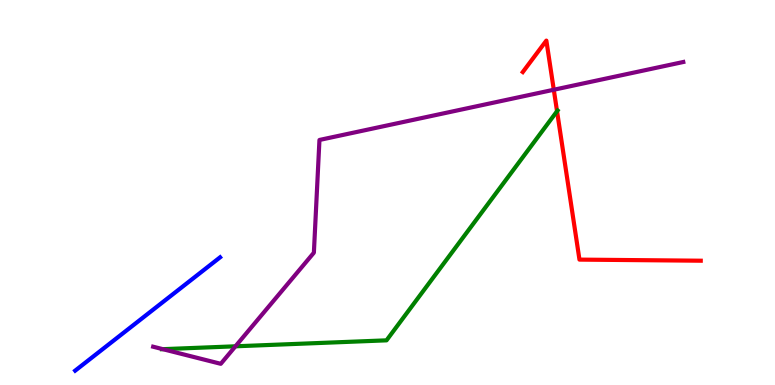[{'lines': ['blue', 'red'], 'intersections': []}, {'lines': ['green', 'red'], 'intersections': [{'x': 7.19, 'y': 7.11}]}, {'lines': ['purple', 'red'], 'intersections': [{'x': 7.15, 'y': 7.67}]}, {'lines': ['blue', 'green'], 'intersections': []}, {'lines': ['blue', 'purple'], 'intersections': []}, {'lines': ['green', 'purple'], 'intersections': [{'x': 2.1, 'y': 0.931}, {'x': 3.04, 'y': 1.01}]}]